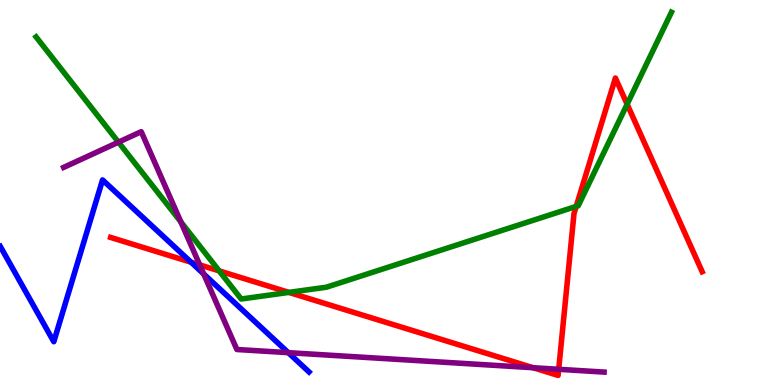[{'lines': ['blue', 'red'], 'intersections': [{'x': 2.47, 'y': 3.19}]}, {'lines': ['green', 'red'], 'intersections': [{'x': 2.83, 'y': 2.96}, {'x': 3.73, 'y': 2.41}, {'x': 7.43, 'y': 4.64}, {'x': 8.09, 'y': 7.29}]}, {'lines': ['purple', 'red'], 'intersections': [{'x': 2.58, 'y': 3.12}, {'x': 6.88, 'y': 0.449}, {'x': 7.21, 'y': 0.408}]}, {'lines': ['blue', 'green'], 'intersections': []}, {'lines': ['blue', 'purple'], 'intersections': [{'x': 2.63, 'y': 2.88}, {'x': 3.72, 'y': 0.84}]}, {'lines': ['green', 'purple'], 'intersections': [{'x': 1.53, 'y': 6.31}, {'x': 2.33, 'y': 4.24}]}]